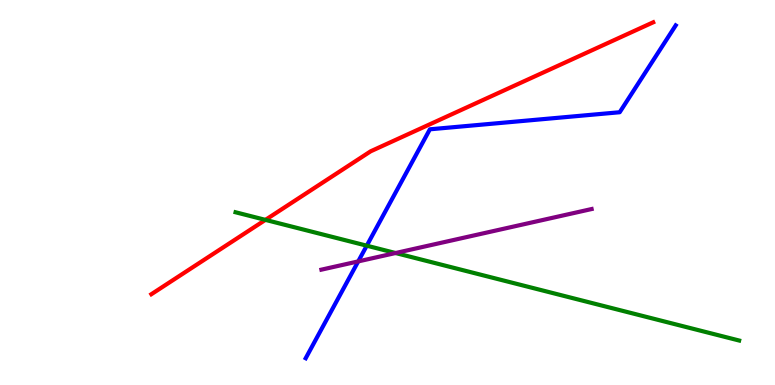[{'lines': ['blue', 'red'], 'intersections': []}, {'lines': ['green', 'red'], 'intersections': [{'x': 3.42, 'y': 4.29}]}, {'lines': ['purple', 'red'], 'intersections': []}, {'lines': ['blue', 'green'], 'intersections': [{'x': 4.73, 'y': 3.62}]}, {'lines': ['blue', 'purple'], 'intersections': [{'x': 4.62, 'y': 3.21}]}, {'lines': ['green', 'purple'], 'intersections': [{'x': 5.1, 'y': 3.43}]}]